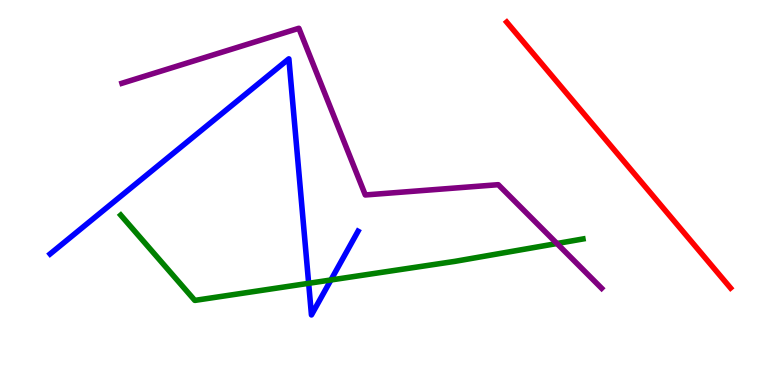[{'lines': ['blue', 'red'], 'intersections': []}, {'lines': ['green', 'red'], 'intersections': []}, {'lines': ['purple', 'red'], 'intersections': []}, {'lines': ['blue', 'green'], 'intersections': [{'x': 3.98, 'y': 2.64}, {'x': 4.27, 'y': 2.73}]}, {'lines': ['blue', 'purple'], 'intersections': []}, {'lines': ['green', 'purple'], 'intersections': [{'x': 7.19, 'y': 3.67}]}]